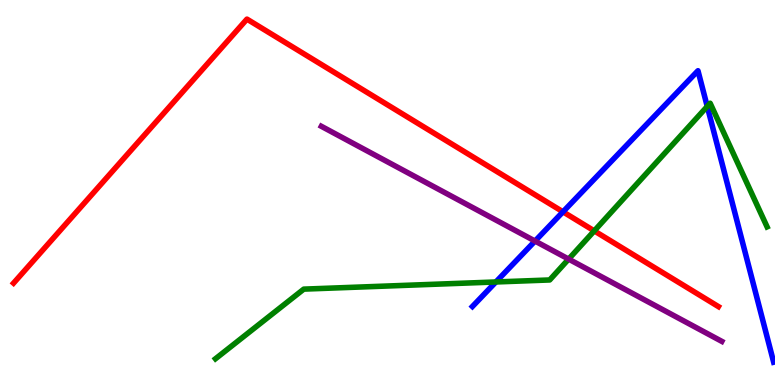[{'lines': ['blue', 'red'], 'intersections': [{'x': 7.26, 'y': 4.5}]}, {'lines': ['green', 'red'], 'intersections': [{'x': 7.67, 'y': 4.0}]}, {'lines': ['purple', 'red'], 'intersections': []}, {'lines': ['blue', 'green'], 'intersections': [{'x': 6.4, 'y': 2.68}, {'x': 9.13, 'y': 7.24}]}, {'lines': ['blue', 'purple'], 'intersections': [{'x': 6.9, 'y': 3.74}]}, {'lines': ['green', 'purple'], 'intersections': [{'x': 7.34, 'y': 3.27}]}]